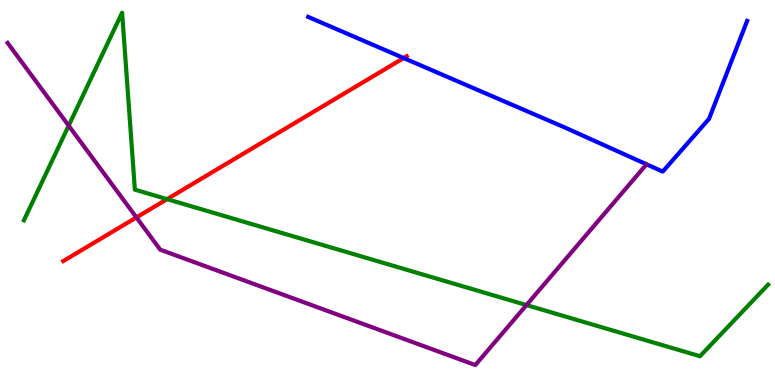[{'lines': ['blue', 'red'], 'intersections': [{'x': 5.21, 'y': 8.49}]}, {'lines': ['green', 'red'], 'intersections': [{'x': 2.16, 'y': 4.83}]}, {'lines': ['purple', 'red'], 'intersections': [{'x': 1.76, 'y': 4.35}]}, {'lines': ['blue', 'green'], 'intersections': []}, {'lines': ['blue', 'purple'], 'intersections': []}, {'lines': ['green', 'purple'], 'intersections': [{'x': 0.886, 'y': 6.74}, {'x': 6.79, 'y': 2.08}]}]